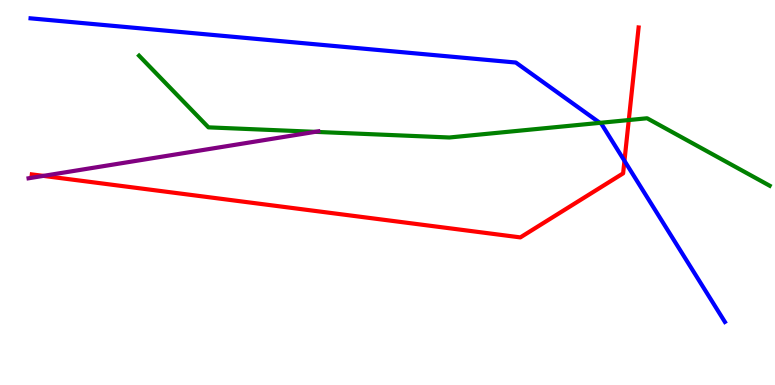[{'lines': ['blue', 'red'], 'intersections': [{'x': 8.06, 'y': 5.82}]}, {'lines': ['green', 'red'], 'intersections': [{'x': 8.11, 'y': 6.88}]}, {'lines': ['purple', 'red'], 'intersections': [{'x': 0.56, 'y': 5.43}]}, {'lines': ['blue', 'green'], 'intersections': [{'x': 7.74, 'y': 6.81}]}, {'lines': ['blue', 'purple'], 'intersections': []}, {'lines': ['green', 'purple'], 'intersections': [{'x': 4.07, 'y': 6.58}]}]